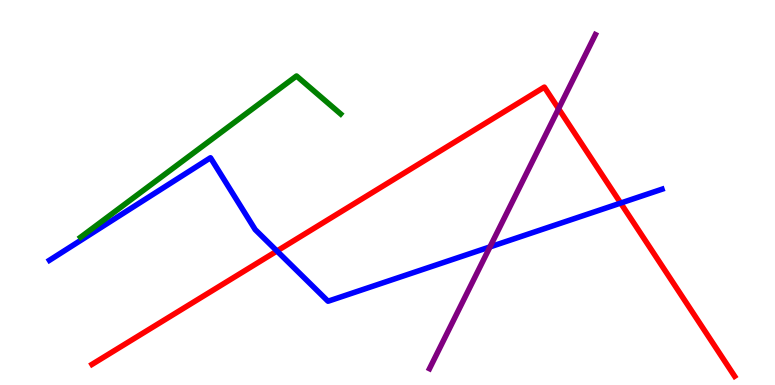[{'lines': ['blue', 'red'], 'intersections': [{'x': 3.57, 'y': 3.48}, {'x': 8.01, 'y': 4.73}]}, {'lines': ['green', 'red'], 'intersections': []}, {'lines': ['purple', 'red'], 'intersections': [{'x': 7.21, 'y': 7.18}]}, {'lines': ['blue', 'green'], 'intersections': []}, {'lines': ['blue', 'purple'], 'intersections': [{'x': 6.32, 'y': 3.59}]}, {'lines': ['green', 'purple'], 'intersections': []}]